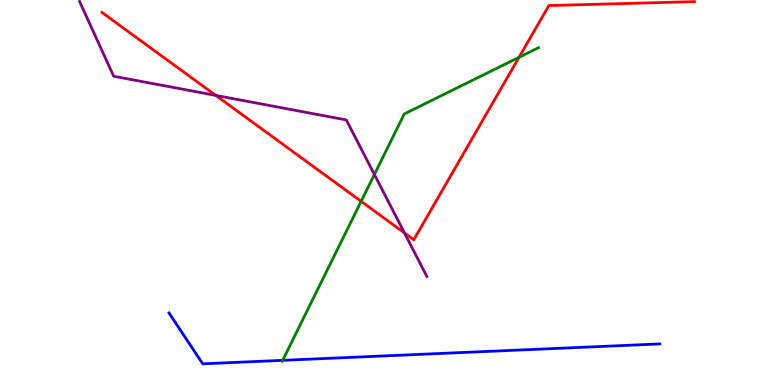[{'lines': ['blue', 'red'], 'intersections': []}, {'lines': ['green', 'red'], 'intersections': [{'x': 4.66, 'y': 4.77}, {'x': 6.7, 'y': 8.51}]}, {'lines': ['purple', 'red'], 'intersections': [{'x': 2.79, 'y': 7.52}, {'x': 5.22, 'y': 3.95}]}, {'lines': ['blue', 'green'], 'intersections': [{'x': 3.65, 'y': 0.641}]}, {'lines': ['blue', 'purple'], 'intersections': []}, {'lines': ['green', 'purple'], 'intersections': [{'x': 4.83, 'y': 5.47}]}]